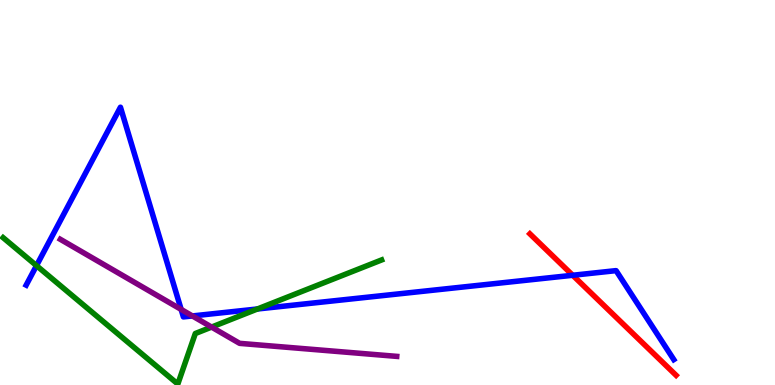[{'lines': ['blue', 'red'], 'intersections': [{'x': 7.39, 'y': 2.85}]}, {'lines': ['green', 'red'], 'intersections': []}, {'lines': ['purple', 'red'], 'intersections': []}, {'lines': ['blue', 'green'], 'intersections': [{'x': 0.471, 'y': 3.1}, {'x': 3.32, 'y': 1.97}]}, {'lines': ['blue', 'purple'], 'intersections': [{'x': 2.34, 'y': 1.96}, {'x': 2.48, 'y': 1.79}]}, {'lines': ['green', 'purple'], 'intersections': [{'x': 2.73, 'y': 1.5}]}]